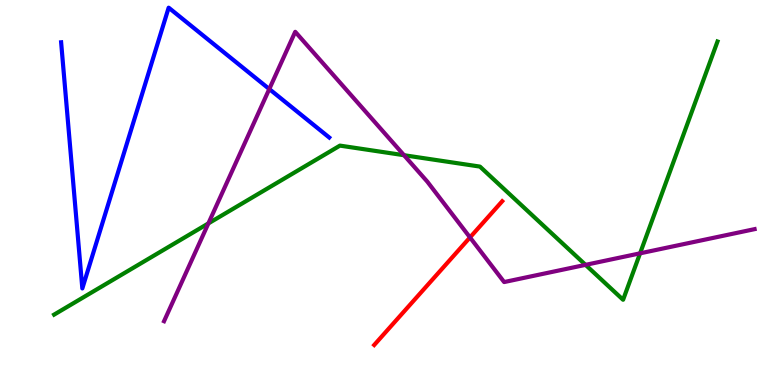[{'lines': ['blue', 'red'], 'intersections': []}, {'lines': ['green', 'red'], 'intersections': []}, {'lines': ['purple', 'red'], 'intersections': [{'x': 6.06, 'y': 3.83}]}, {'lines': ['blue', 'green'], 'intersections': []}, {'lines': ['blue', 'purple'], 'intersections': [{'x': 3.47, 'y': 7.69}]}, {'lines': ['green', 'purple'], 'intersections': [{'x': 2.69, 'y': 4.2}, {'x': 5.21, 'y': 5.97}, {'x': 7.56, 'y': 3.12}, {'x': 8.26, 'y': 3.42}]}]